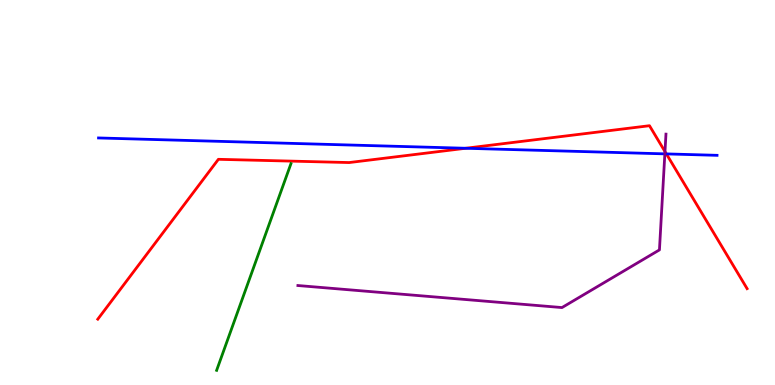[{'lines': ['blue', 'red'], 'intersections': [{'x': 6.01, 'y': 6.15}, {'x': 8.6, 'y': 6.0}]}, {'lines': ['green', 'red'], 'intersections': []}, {'lines': ['purple', 'red'], 'intersections': [{'x': 8.58, 'y': 6.06}]}, {'lines': ['blue', 'green'], 'intersections': []}, {'lines': ['blue', 'purple'], 'intersections': [{'x': 8.58, 'y': 6.0}]}, {'lines': ['green', 'purple'], 'intersections': []}]